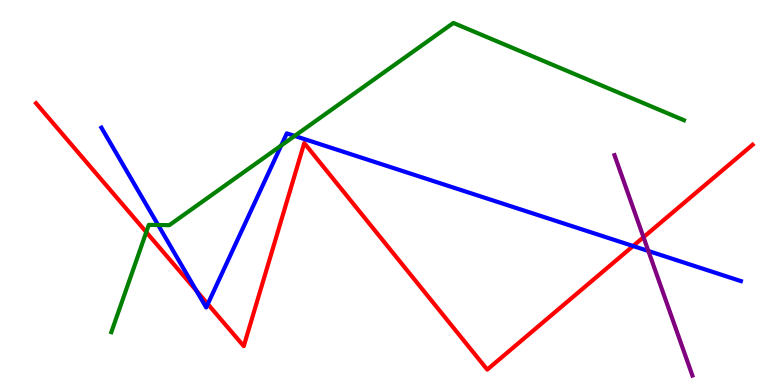[{'lines': ['blue', 'red'], 'intersections': [{'x': 2.54, 'y': 2.45}, {'x': 2.68, 'y': 2.1}, {'x': 8.17, 'y': 3.61}]}, {'lines': ['green', 'red'], 'intersections': [{'x': 1.89, 'y': 3.97}]}, {'lines': ['purple', 'red'], 'intersections': [{'x': 8.3, 'y': 3.84}]}, {'lines': ['blue', 'green'], 'intersections': [{'x': 2.04, 'y': 4.16}, {'x': 3.63, 'y': 6.22}, {'x': 3.8, 'y': 6.47}]}, {'lines': ['blue', 'purple'], 'intersections': [{'x': 8.37, 'y': 3.48}]}, {'lines': ['green', 'purple'], 'intersections': []}]